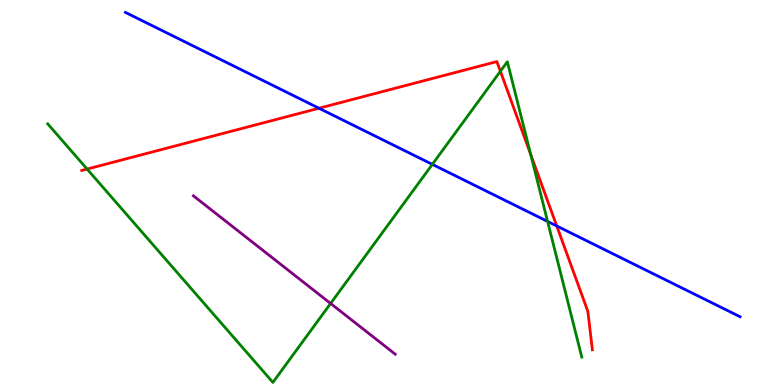[{'lines': ['blue', 'red'], 'intersections': [{'x': 4.12, 'y': 7.19}, {'x': 7.18, 'y': 4.13}]}, {'lines': ['green', 'red'], 'intersections': [{'x': 1.12, 'y': 5.61}, {'x': 6.46, 'y': 8.15}, {'x': 6.85, 'y': 5.99}]}, {'lines': ['purple', 'red'], 'intersections': []}, {'lines': ['blue', 'green'], 'intersections': [{'x': 5.58, 'y': 5.73}, {'x': 7.07, 'y': 4.25}]}, {'lines': ['blue', 'purple'], 'intersections': []}, {'lines': ['green', 'purple'], 'intersections': [{'x': 4.27, 'y': 2.12}]}]